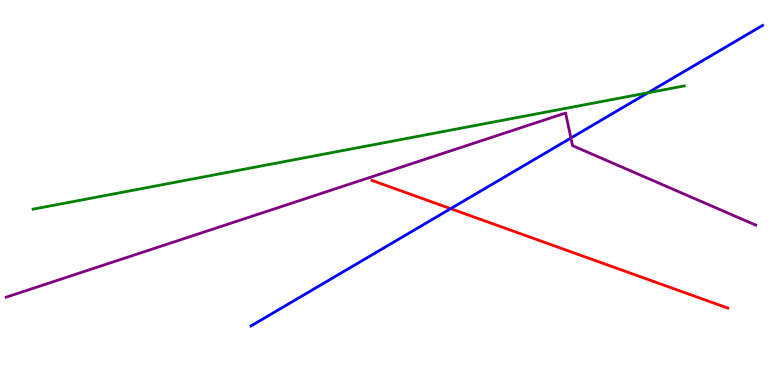[{'lines': ['blue', 'red'], 'intersections': [{'x': 5.81, 'y': 4.58}]}, {'lines': ['green', 'red'], 'intersections': []}, {'lines': ['purple', 'red'], 'intersections': []}, {'lines': ['blue', 'green'], 'intersections': [{'x': 8.36, 'y': 7.59}]}, {'lines': ['blue', 'purple'], 'intersections': [{'x': 7.37, 'y': 6.42}]}, {'lines': ['green', 'purple'], 'intersections': []}]